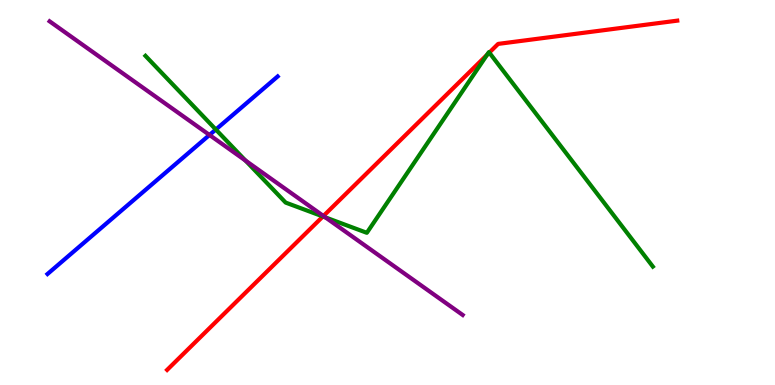[{'lines': ['blue', 'red'], 'intersections': []}, {'lines': ['green', 'red'], 'intersections': [{'x': 4.17, 'y': 4.38}, {'x': 6.28, 'y': 8.58}, {'x': 6.31, 'y': 8.63}]}, {'lines': ['purple', 'red'], 'intersections': [{'x': 4.17, 'y': 4.39}]}, {'lines': ['blue', 'green'], 'intersections': [{'x': 2.78, 'y': 6.64}]}, {'lines': ['blue', 'purple'], 'intersections': [{'x': 2.7, 'y': 6.49}]}, {'lines': ['green', 'purple'], 'intersections': [{'x': 3.17, 'y': 5.83}, {'x': 4.2, 'y': 4.35}]}]